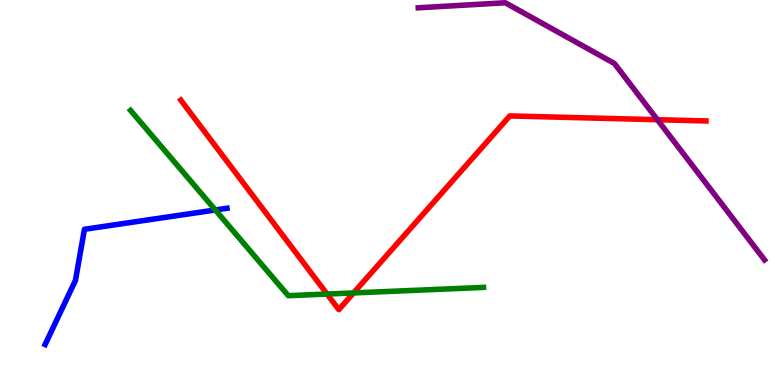[{'lines': ['blue', 'red'], 'intersections': []}, {'lines': ['green', 'red'], 'intersections': [{'x': 4.22, 'y': 2.36}, {'x': 4.56, 'y': 2.39}]}, {'lines': ['purple', 'red'], 'intersections': [{'x': 8.48, 'y': 6.89}]}, {'lines': ['blue', 'green'], 'intersections': [{'x': 2.78, 'y': 4.55}]}, {'lines': ['blue', 'purple'], 'intersections': []}, {'lines': ['green', 'purple'], 'intersections': []}]